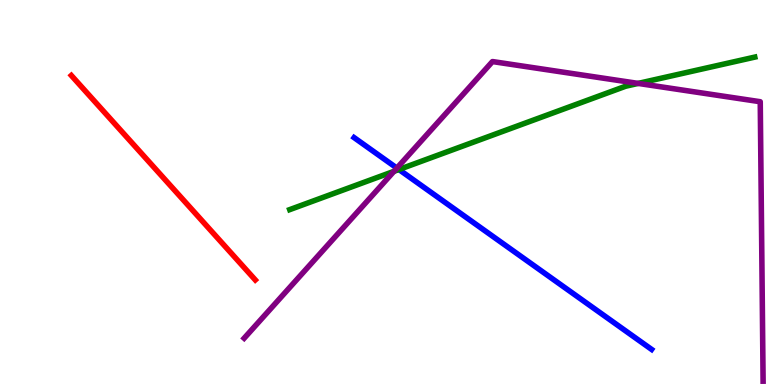[{'lines': ['blue', 'red'], 'intersections': []}, {'lines': ['green', 'red'], 'intersections': []}, {'lines': ['purple', 'red'], 'intersections': []}, {'lines': ['blue', 'green'], 'intersections': [{'x': 5.15, 'y': 5.6}]}, {'lines': ['blue', 'purple'], 'intersections': [{'x': 5.12, 'y': 5.63}]}, {'lines': ['green', 'purple'], 'intersections': [{'x': 5.08, 'y': 5.55}, {'x': 8.23, 'y': 7.83}]}]